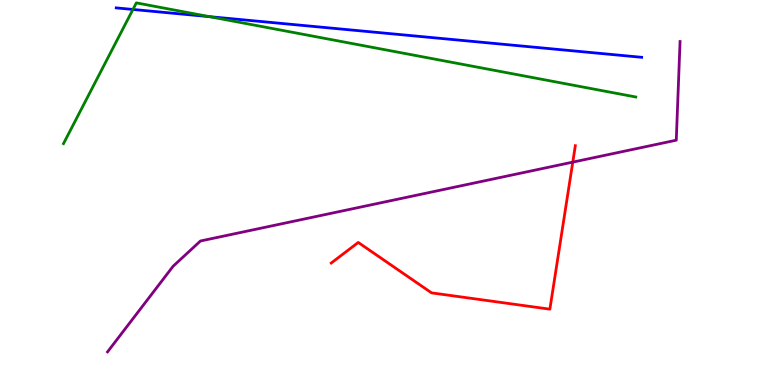[{'lines': ['blue', 'red'], 'intersections': []}, {'lines': ['green', 'red'], 'intersections': []}, {'lines': ['purple', 'red'], 'intersections': [{'x': 7.39, 'y': 5.79}]}, {'lines': ['blue', 'green'], 'intersections': [{'x': 1.72, 'y': 9.75}, {'x': 2.7, 'y': 9.57}]}, {'lines': ['blue', 'purple'], 'intersections': []}, {'lines': ['green', 'purple'], 'intersections': []}]